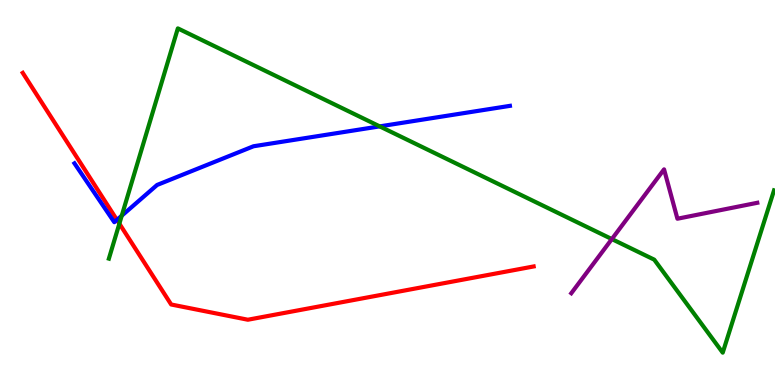[{'lines': ['blue', 'red'], 'intersections': [{'x': 1.51, 'y': 4.29}]}, {'lines': ['green', 'red'], 'intersections': [{'x': 1.54, 'y': 4.19}]}, {'lines': ['purple', 'red'], 'intersections': []}, {'lines': ['blue', 'green'], 'intersections': [{'x': 1.57, 'y': 4.4}, {'x': 4.9, 'y': 6.72}]}, {'lines': ['blue', 'purple'], 'intersections': []}, {'lines': ['green', 'purple'], 'intersections': [{'x': 7.89, 'y': 3.79}]}]